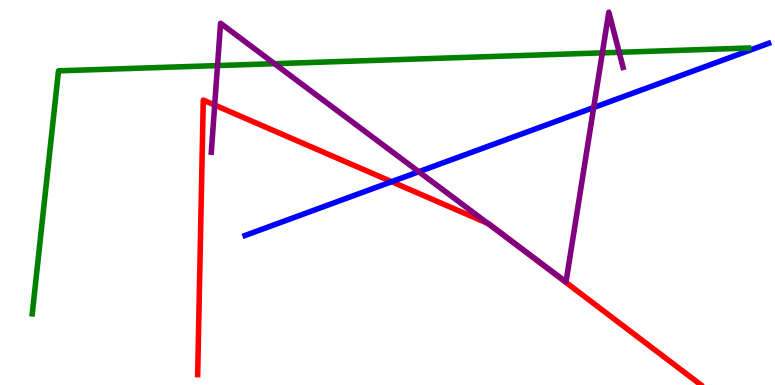[{'lines': ['blue', 'red'], 'intersections': [{'x': 5.05, 'y': 5.28}]}, {'lines': ['green', 'red'], 'intersections': []}, {'lines': ['purple', 'red'], 'intersections': [{'x': 2.77, 'y': 7.27}, {'x': 6.29, 'y': 4.2}, {'x': 6.66, 'y': 3.64}]}, {'lines': ['blue', 'green'], 'intersections': []}, {'lines': ['blue', 'purple'], 'intersections': [{'x': 5.4, 'y': 5.54}, {'x': 7.66, 'y': 7.21}]}, {'lines': ['green', 'purple'], 'intersections': [{'x': 2.81, 'y': 8.3}, {'x': 3.54, 'y': 8.35}, {'x': 7.77, 'y': 8.63}, {'x': 7.99, 'y': 8.64}]}]